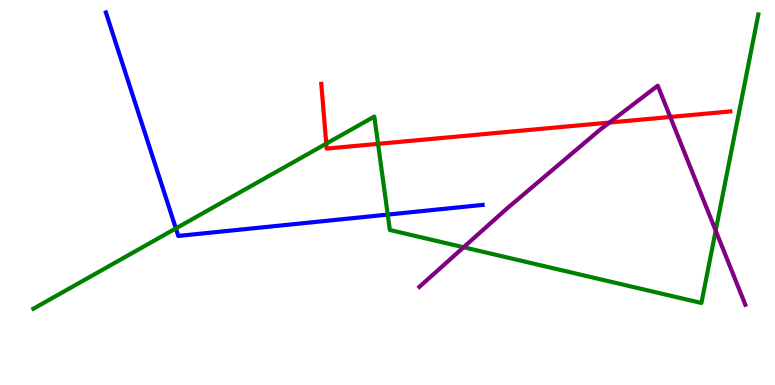[{'lines': ['blue', 'red'], 'intersections': []}, {'lines': ['green', 'red'], 'intersections': [{'x': 4.21, 'y': 6.27}, {'x': 4.88, 'y': 6.26}]}, {'lines': ['purple', 'red'], 'intersections': [{'x': 7.86, 'y': 6.82}, {'x': 8.65, 'y': 6.96}]}, {'lines': ['blue', 'green'], 'intersections': [{'x': 2.27, 'y': 4.07}, {'x': 5.0, 'y': 4.43}]}, {'lines': ['blue', 'purple'], 'intersections': []}, {'lines': ['green', 'purple'], 'intersections': [{'x': 5.98, 'y': 3.58}, {'x': 9.23, 'y': 4.01}]}]